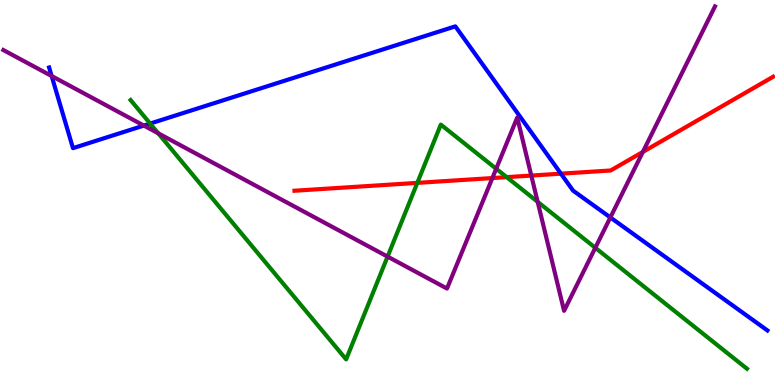[{'lines': ['blue', 'red'], 'intersections': [{'x': 7.24, 'y': 5.49}]}, {'lines': ['green', 'red'], 'intersections': [{'x': 5.38, 'y': 5.25}, {'x': 6.54, 'y': 5.4}]}, {'lines': ['purple', 'red'], 'intersections': [{'x': 6.35, 'y': 5.38}, {'x': 6.86, 'y': 5.44}, {'x': 8.29, 'y': 6.05}]}, {'lines': ['blue', 'green'], 'intersections': [{'x': 1.94, 'y': 6.79}]}, {'lines': ['blue', 'purple'], 'intersections': [{'x': 0.666, 'y': 8.03}, {'x': 1.86, 'y': 6.74}, {'x': 7.88, 'y': 4.35}]}, {'lines': ['green', 'purple'], 'intersections': [{'x': 2.04, 'y': 6.54}, {'x': 5.0, 'y': 3.33}, {'x': 6.4, 'y': 5.62}, {'x': 6.94, 'y': 4.76}, {'x': 7.68, 'y': 3.56}]}]